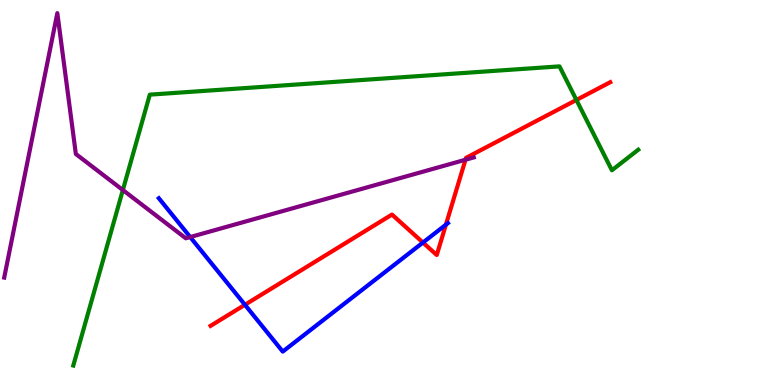[{'lines': ['blue', 'red'], 'intersections': [{'x': 3.16, 'y': 2.08}, {'x': 5.46, 'y': 3.7}, {'x': 5.75, 'y': 4.16}]}, {'lines': ['green', 'red'], 'intersections': [{'x': 7.44, 'y': 7.4}]}, {'lines': ['purple', 'red'], 'intersections': [{'x': 6.01, 'y': 5.85}]}, {'lines': ['blue', 'green'], 'intersections': []}, {'lines': ['blue', 'purple'], 'intersections': [{'x': 2.45, 'y': 3.84}]}, {'lines': ['green', 'purple'], 'intersections': [{'x': 1.59, 'y': 5.06}]}]